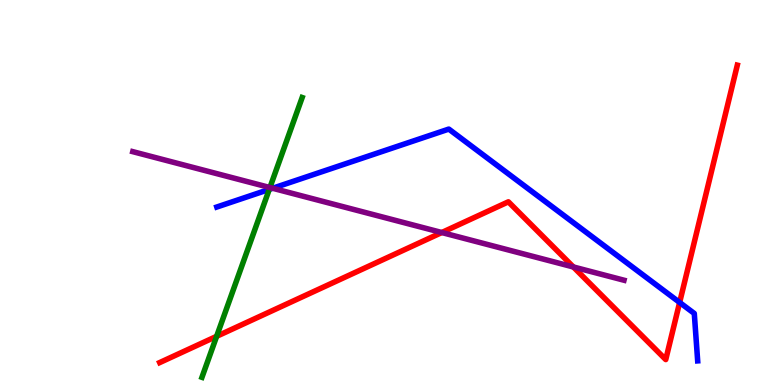[{'lines': ['blue', 'red'], 'intersections': [{'x': 8.77, 'y': 2.14}]}, {'lines': ['green', 'red'], 'intersections': [{'x': 2.8, 'y': 1.26}]}, {'lines': ['purple', 'red'], 'intersections': [{'x': 5.7, 'y': 3.96}, {'x': 7.4, 'y': 3.07}]}, {'lines': ['blue', 'green'], 'intersections': [{'x': 3.47, 'y': 5.08}]}, {'lines': ['blue', 'purple'], 'intersections': [{'x': 3.52, 'y': 5.11}]}, {'lines': ['green', 'purple'], 'intersections': [{'x': 3.48, 'y': 5.13}]}]